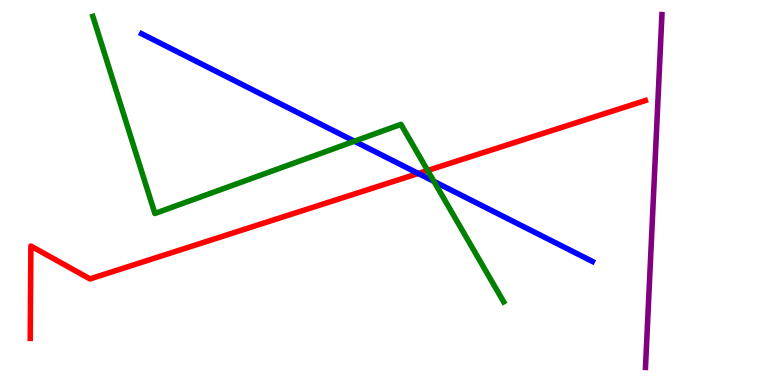[{'lines': ['blue', 'red'], 'intersections': [{'x': 5.4, 'y': 5.49}]}, {'lines': ['green', 'red'], 'intersections': [{'x': 5.52, 'y': 5.57}]}, {'lines': ['purple', 'red'], 'intersections': []}, {'lines': ['blue', 'green'], 'intersections': [{'x': 4.57, 'y': 6.33}, {'x': 5.6, 'y': 5.29}]}, {'lines': ['blue', 'purple'], 'intersections': []}, {'lines': ['green', 'purple'], 'intersections': []}]